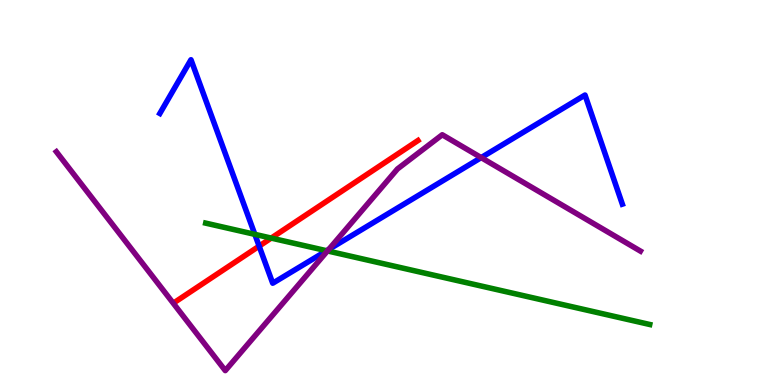[{'lines': ['blue', 'red'], 'intersections': [{'x': 3.34, 'y': 3.61}]}, {'lines': ['green', 'red'], 'intersections': [{'x': 3.5, 'y': 3.82}]}, {'lines': ['purple', 'red'], 'intersections': []}, {'lines': ['blue', 'green'], 'intersections': [{'x': 3.29, 'y': 3.91}, {'x': 4.21, 'y': 3.49}]}, {'lines': ['blue', 'purple'], 'intersections': [{'x': 4.24, 'y': 3.52}, {'x': 6.21, 'y': 5.91}]}, {'lines': ['green', 'purple'], 'intersections': [{'x': 4.23, 'y': 3.48}]}]